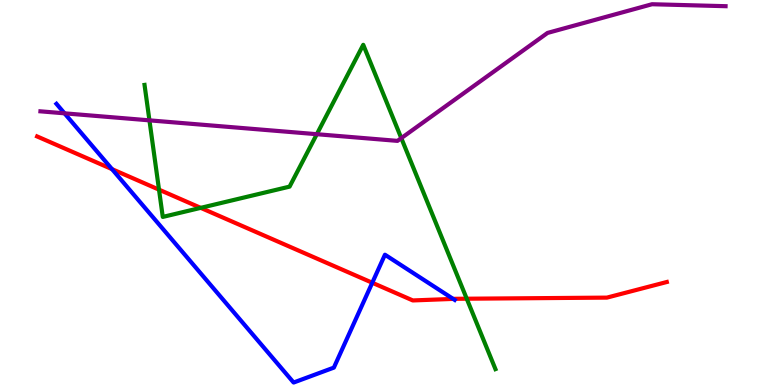[{'lines': ['blue', 'red'], 'intersections': [{'x': 1.45, 'y': 5.61}, {'x': 4.8, 'y': 2.66}, {'x': 5.85, 'y': 2.24}]}, {'lines': ['green', 'red'], 'intersections': [{'x': 2.05, 'y': 5.07}, {'x': 2.59, 'y': 4.6}, {'x': 6.02, 'y': 2.24}]}, {'lines': ['purple', 'red'], 'intersections': []}, {'lines': ['blue', 'green'], 'intersections': []}, {'lines': ['blue', 'purple'], 'intersections': [{'x': 0.833, 'y': 7.06}]}, {'lines': ['green', 'purple'], 'intersections': [{'x': 1.93, 'y': 6.87}, {'x': 4.09, 'y': 6.51}, {'x': 5.18, 'y': 6.41}]}]